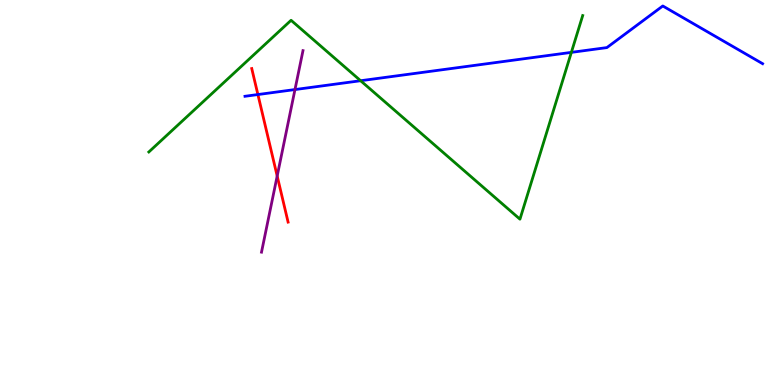[{'lines': ['blue', 'red'], 'intersections': [{'x': 3.33, 'y': 7.54}]}, {'lines': ['green', 'red'], 'intersections': []}, {'lines': ['purple', 'red'], 'intersections': [{'x': 3.58, 'y': 5.43}]}, {'lines': ['blue', 'green'], 'intersections': [{'x': 4.65, 'y': 7.9}, {'x': 7.37, 'y': 8.64}]}, {'lines': ['blue', 'purple'], 'intersections': [{'x': 3.81, 'y': 7.67}]}, {'lines': ['green', 'purple'], 'intersections': []}]